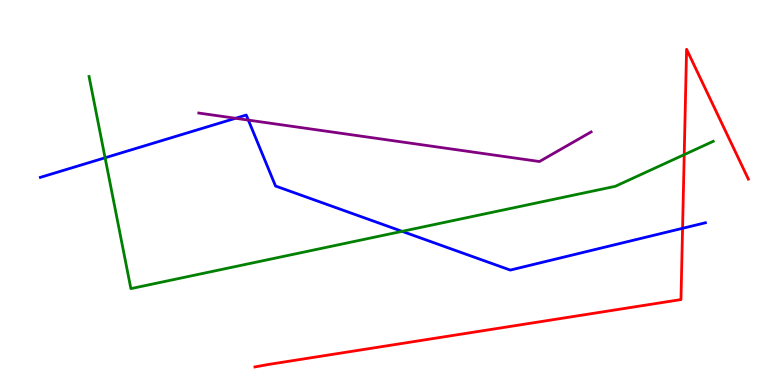[{'lines': ['blue', 'red'], 'intersections': [{'x': 8.81, 'y': 4.07}]}, {'lines': ['green', 'red'], 'intersections': [{'x': 8.83, 'y': 5.98}]}, {'lines': ['purple', 'red'], 'intersections': []}, {'lines': ['blue', 'green'], 'intersections': [{'x': 1.36, 'y': 5.9}, {'x': 5.19, 'y': 3.99}]}, {'lines': ['blue', 'purple'], 'intersections': [{'x': 3.04, 'y': 6.93}, {'x': 3.2, 'y': 6.88}]}, {'lines': ['green', 'purple'], 'intersections': []}]